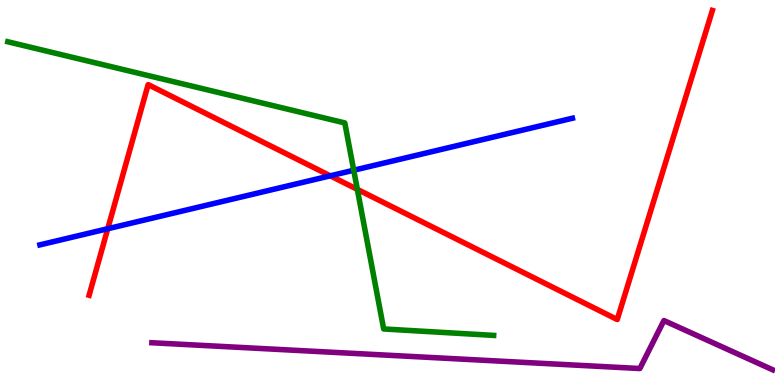[{'lines': ['blue', 'red'], 'intersections': [{'x': 1.39, 'y': 4.06}, {'x': 4.26, 'y': 5.43}]}, {'lines': ['green', 'red'], 'intersections': [{'x': 4.61, 'y': 5.08}]}, {'lines': ['purple', 'red'], 'intersections': []}, {'lines': ['blue', 'green'], 'intersections': [{'x': 4.56, 'y': 5.58}]}, {'lines': ['blue', 'purple'], 'intersections': []}, {'lines': ['green', 'purple'], 'intersections': []}]